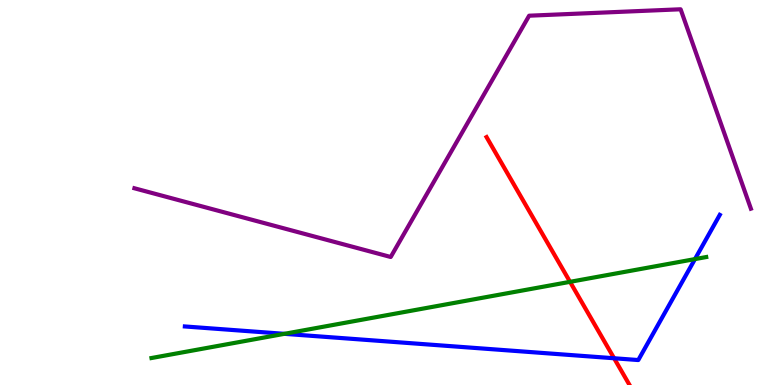[{'lines': ['blue', 'red'], 'intersections': [{'x': 7.92, 'y': 0.695}]}, {'lines': ['green', 'red'], 'intersections': [{'x': 7.36, 'y': 2.68}]}, {'lines': ['purple', 'red'], 'intersections': []}, {'lines': ['blue', 'green'], 'intersections': [{'x': 3.67, 'y': 1.33}, {'x': 8.97, 'y': 3.27}]}, {'lines': ['blue', 'purple'], 'intersections': []}, {'lines': ['green', 'purple'], 'intersections': []}]